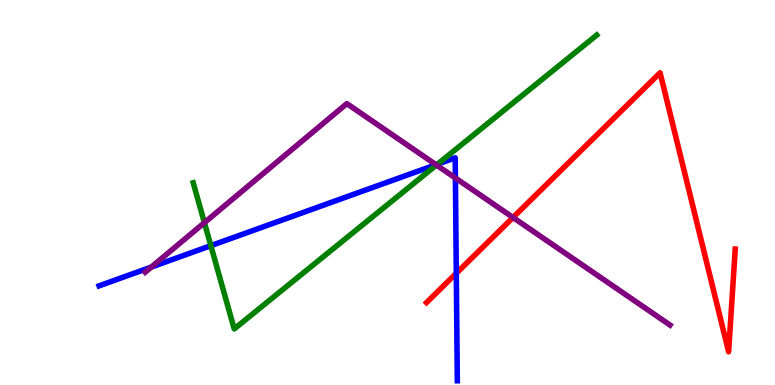[{'lines': ['blue', 'red'], 'intersections': [{'x': 5.89, 'y': 2.9}]}, {'lines': ['green', 'red'], 'intersections': []}, {'lines': ['purple', 'red'], 'intersections': [{'x': 6.62, 'y': 4.35}]}, {'lines': ['blue', 'green'], 'intersections': [{'x': 2.72, 'y': 3.62}, {'x': 5.64, 'y': 5.74}]}, {'lines': ['blue', 'purple'], 'intersections': [{'x': 1.95, 'y': 3.06}, {'x': 5.63, 'y': 5.72}, {'x': 5.88, 'y': 5.38}]}, {'lines': ['green', 'purple'], 'intersections': [{'x': 2.64, 'y': 4.22}, {'x': 5.63, 'y': 5.71}]}]